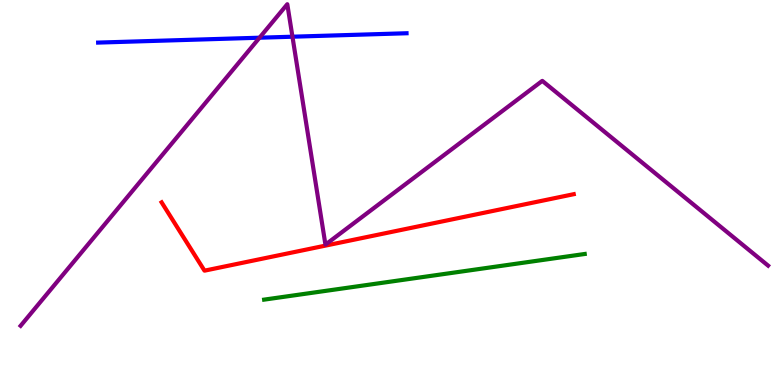[{'lines': ['blue', 'red'], 'intersections': []}, {'lines': ['green', 'red'], 'intersections': []}, {'lines': ['purple', 'red'], 'intersections': []}, {'lines': ['blue', 'green'], 'intersections': []}, {'lines': ['blue', 'purple'], 'intersections': [{'x': 3.35, 'y': 9.02}, {'x': 3.77, 'y': 9.05}]}, {'lines': ['green', 'purple'], 'intersections': []}]